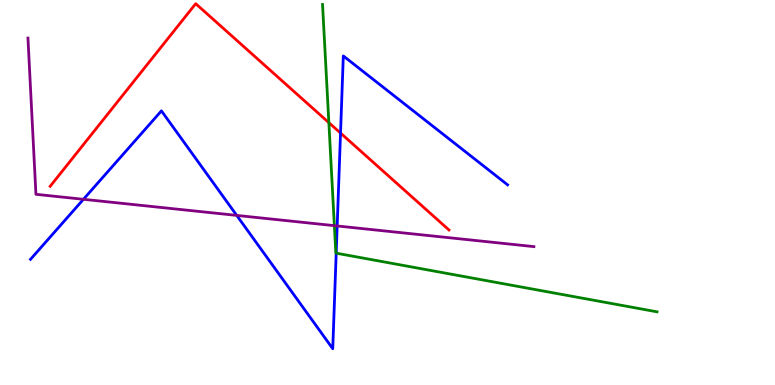[{'lines': ['blue', 'red'], 'intersections': [{'x': 4.39, 'y': 6.54}]}, {'lines': ['green', 'red'], 'intersections': [{'x': 4.24, 'y': 6.81}]}, {'lines': ['purple', 'red'], 'intersections': []}, {'lines': ['blue', 'green'], 'intersections': [{'x': 4.34, 'y': 3.42}]}, {'lines': ['blue', 'purple'], 'intersections': [{'x': 1.08, 'y': 4.82}, {'x': 3.05, 'y': 4.41}, {'x': 4.35, 'y': 4.13}]}, {'lines': ['green', 'purple'], 'intersections': [{'x': 4.31, 'y': 4.14}]}]